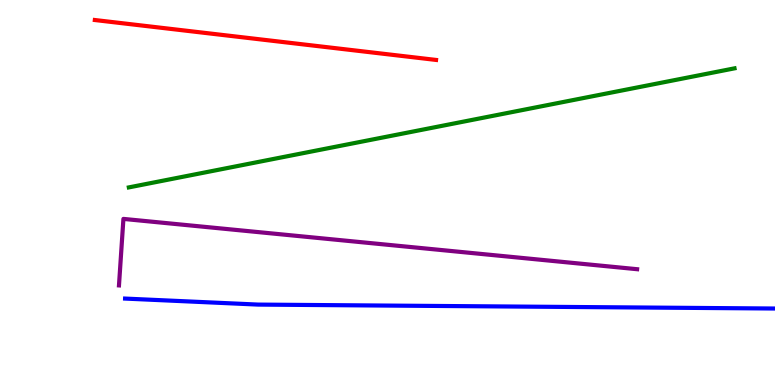[{'lines': ['blue', 'red'], 'intersections': []}, {'lines': ['green', 'red'], 'intersections': []}, {'lines': ['purple', 'red'], 'intersections': []}, {'lines': ['blue', 'green'], 'intersections': []}, {'lines': ['blue', 'purple'], 'intersections': []}, {'lines': ['green', 'purple'], 'intersections': []}]